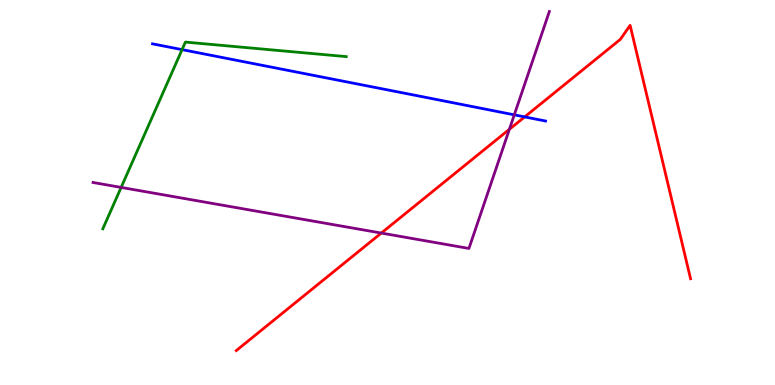[{'lines': ['blue', 'red'], 'intersections': [{'x': 6.77, 'y': 6.96}]}, {'lines': ['green', 'red'], 'intersections': []}, {'lines': ['purple', 'red'], 'intersections': [{'x': 4.92, 'y': 3.95}, {'x': 6.57, 'y': 6.64}]}, {'lines': ['blue', 'green'], 'intersections': [{'x': 2.35, 'y': 8.71}]}, {'lines': ['blue', 'purple'], 'intersections': [{'x': 6.64, 'y': 7.02}]}, {'lines': ['green', 'purple'], 'intersections': [{'x': 1.56, 'y': 5.13}]}]